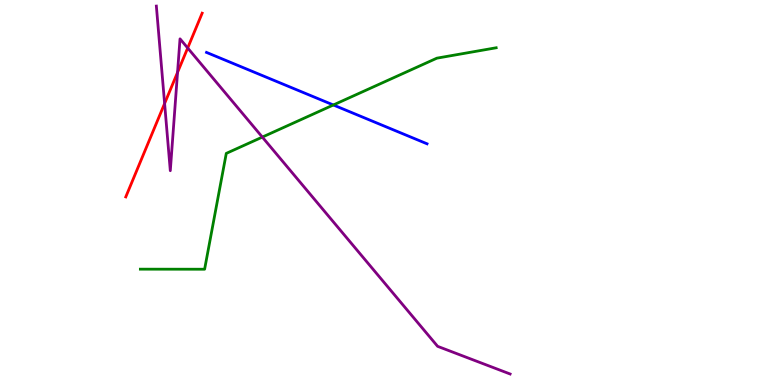[{'lines': ['blue', 'red'], 'intersections': []}, {'lines': ['green', 'red'], 'intersections': []}, {'lines': ['purple', 'red'], 'intersections': [{'x': 2.12, 'y': 7.31}, {'x': 2.29, 'y': 8.12}, {'x': 2.42, 'y': 8.75}]}, {'lines': ['blue', 'green'], 'intersections': [{'x': 4.3, 'y': 7.27}]}, {'lines': ['blue', 'purple'], 'intersections': []}, {'lines': ['green', 'purple'], 'intersections': [{'x': 3.38, 'y': 6.44}]}]